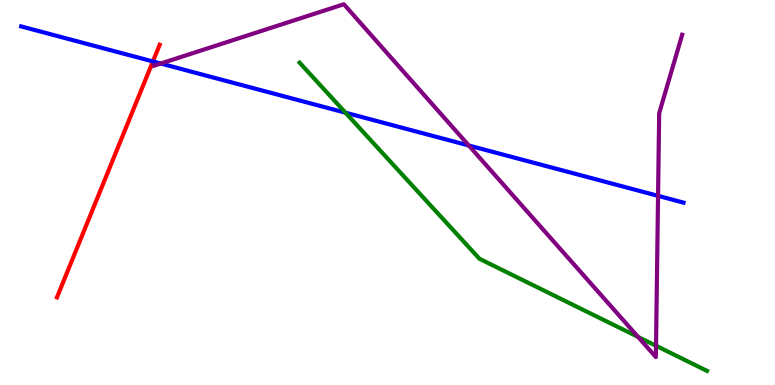[{'lines': ['blue', 'red'], 'intersections': [{'x': 1.97, 'y': 8.4}]}, {'lines': ['green', 'red'], 'intersections': []}, {'lines': ['purple', 'red'], 'intersections': []}, {'lines': ['blue', 'green'], 'intersections': [{'x': 4.46, 'y': 7.07}]}, {'lines': ['blue', 'purple'], 'intersections': [{'x': 2.07, 'y': 8.35}, {'x': 6.05, 'y': 6.22}, {'x': 8.49, 'y': 4.91}]}, {'lines': ['green', 'purple'], 'intersections': [{'x': 8.23, 'y': 1.25}, {'x': 8.46, 'y': 1.02}]}]